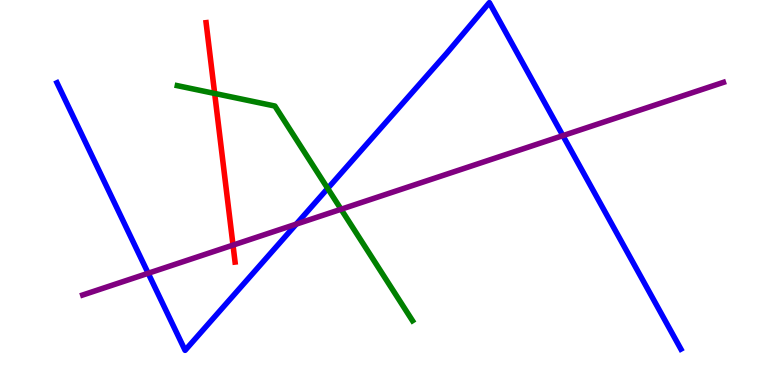[{'lines': ['blue', 'red'], 'intersections': []}, {'lines': ['green', 'red'], 'intersections': [{'x': 2.77, 'y': 7.57}]}, {'lines': ['purple', 'red'], 'intersections': [{'x': 3.01, 'y': 3.63}]}, {'lines': ['blue', 'green'], 'intersections': [{'x': 4.23, 'y': 5.11}]}, {'lines': ['blue', 'purple'], 'intersections': [{'x': 1.91, 'y': 2.9}, {'x': 3.82, 'y': 4.18}, {'x': 7.26, 'y': 6.48}]}, {'lines': ['green', 'purple'], 'intersections': [{'x': 4.4, 'y': 4.56}]}]